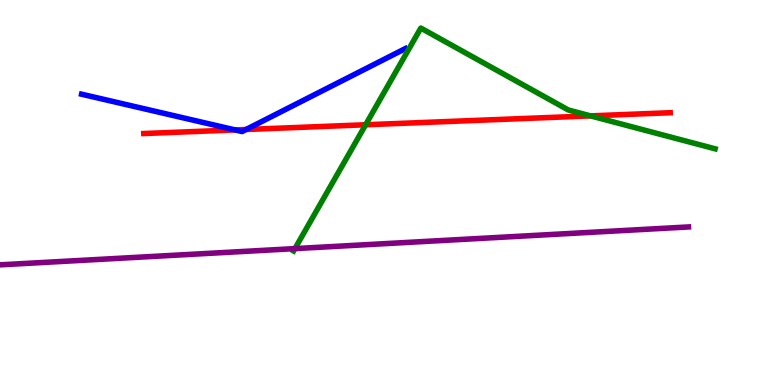[{'lines': ['blue', 'red'], 'intersections': [{'x': 3.03, 'y': 6.63}, {'x': 3.18, 'y': 6.64}]}, {'lines': ['green', 'red'], 'intersections': [{'x': 4.72, 'y': 6.76}, {'x': 7.62, 'y': 6.99}]}, {'lines': ['purple', 'red'], 'intersections': []}, {'lines': ['blue', 'green'], 'intersections': []}, {'lines': ['blue', 'purple'], 'intersections': []}, {'lines': ['green', 'purple'], 'intersections': [{'x': 3.81, 'y': 3.54}]}]